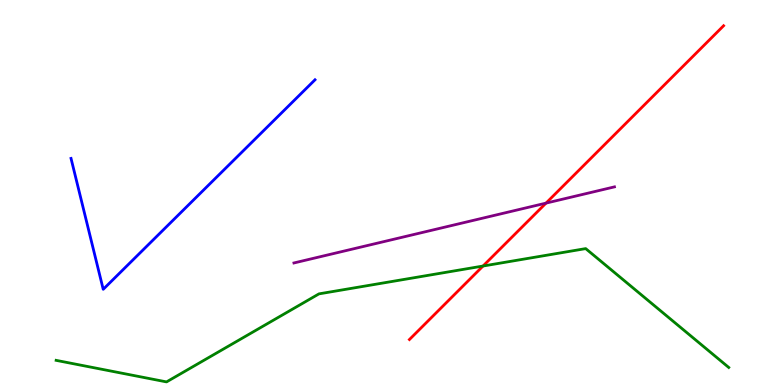[{'lines': ['blue', 'red'], 'intersections': []}, {'lines': ['green', 'red'], 'intersections': [{'x': 6.23, 'y': 3.09}]}, {'lines': ['purple', 'red'], 'intersections': [{'x': 7.05, 'y': 4.72}]}, {'lines': ['blue', 'green'], 'intersections': []}, {'lines': ['blue', 'purple'], 'intersections': []}, {'lines': ['green', 'purple'], 'intersections': []}]